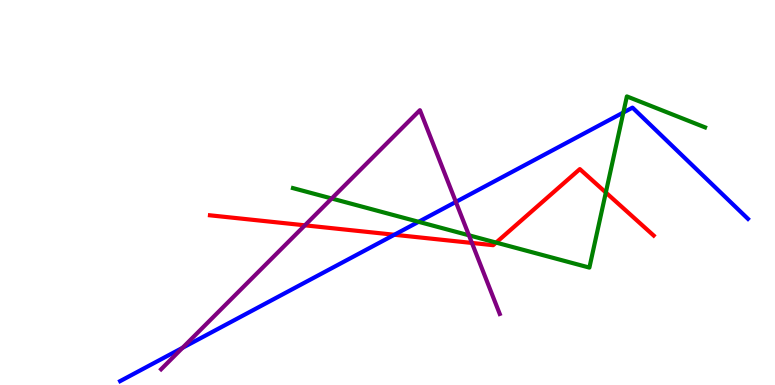[{'lines': ['blue', 'red'], 'intersections': [{'x': 5.09, 'y': 3.9}]}, {'lines': ['green', 'red'], 'intersections': [{'x': 6.4, 'y': 3.7}, {'x': 7.82, 'y': 5.0}]}, {'lines': ['purple', 'red'], 'intersections': [{'x': 3.93, 'y': 4.15}, {'x': 6.09, 'y': 3.69}]}, {'lines': ['blue', 'green'], 'intersections': [{'x': 5.4, 'y': 4.24}, {'x': 8.04, 'y': 7.08}]}, {'lines': ['blue', 'purple'], 'intersections': [{'x': 2.36, 'y': 0.966}, {'x': 5.88, 'y': 4.76}]}, {'lines': ['green', 'purple'], 'intersections': [{'x': 4.28, 'y': 4.84}, {'x': 6.05, 'y': 3.89}]}]